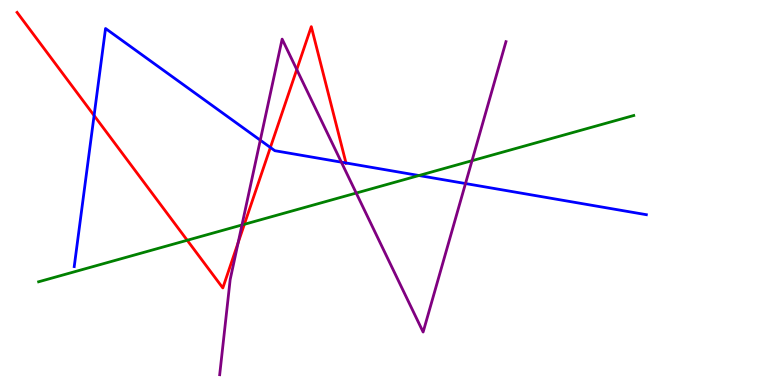[{'lines': ['blue', 'red'], 'intersections': [{'x': 1.21, 'y': 7.0}, {'x': 3.49, 'y': 6.17}, {'x': 4.46, 'y': 5.77}]}, {'lines': ['green', 'red'], 'intersections': [{'x': 2.42, 'y': 3.76}, {'x': 3.15, 'y': 4.17}]}, {'lines': ['purple', 'red'], 'intersections': [{'x': 3.07, 'y': 3.7}, {'x': 3.83, 'y': 8.19}]}, {'lines': ['blue', 'green'], 'intersections': [{'x': 5.41, 'y': 5.44}]}, {'lines': ['blue', 'purple'], 'intersections': [{'x': 3.36, 'y': 6.36}, {'x': 4.4, 'y': 5.79}, {'x': 6.01, 'y': 5.23}]}, {'lines': ['green', 'purple'], 'intersections': [{'x': 3.12, 'y': 4.16}, {'x': 4.6, 'y': 4.99}, {'x': 6.09, 'y': 5.83}]}]